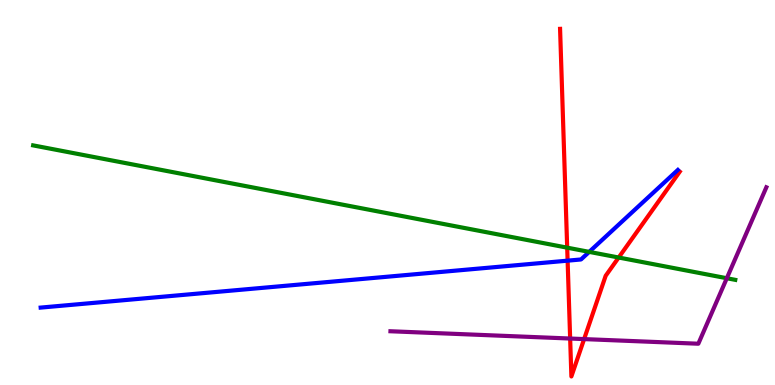[{'lines': ['blue', 'red'], 'intersections': [{'x': 7.32, 'y': 3.23}]}, {'lines': ['green', 'red'], 'intersections': [{'x': 7.32, 'y': 3.57}, {'x': 7.98, 'y': 3.31}]}, {'lines': ['purple', 'red'], 'intersections': [{'x': 7.36, 'y': 1.21}, {'x': 7.54, 'y': 1.19}]}, {'lines': ['blue', 'green'], 'intersections': [{'x': 7.6, 'y': 3.46}]}, {'lines': ['blue', 'purple'], 'intersections': []}, {'lines': ['green', 'purple'], 'intersections': [{'x': 9.38, 'y': 2.77}]}]